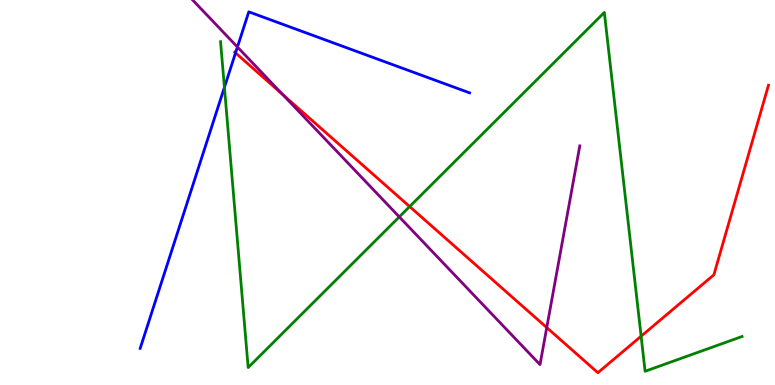[{'lines': ['blue', 'red'], 'intersections': [{'x': 3.04, 'y': 8.63}]}, {'lines': ['green', 'red'], 'intersections': [{'x': 5.29, 'y': 4.63}, {'x': 8.27, 'y': 1.27}]}, {'lines': ['purple', 'red'], 'intersections': [{'x': 3.65, 'y': 7.54}, {'x': 7.05, 'y': 1.49}]}, {'lines': ['blue', 'green'], 'intersections': [{'x': 2.9, 'y': 7.73}]}, {'lines': ['blue', 'purple'], 'intersections': [{'x': 3.06, 'y': 8.78}]}, {'lines': ['green', 'purple'], 'intersections': [{'x': 5.15, 'y': 4.37}]}]